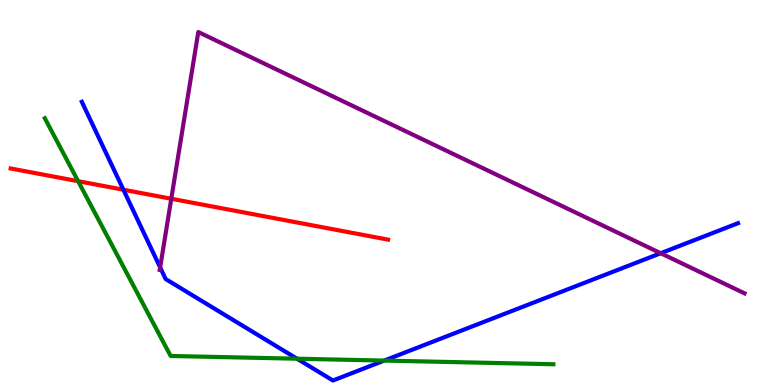[{'lines': ['blue', 'red'], 'intersections': [{'x': 1.59, 'y': 5.07}]}, {'lines': ['green', 'red'], 'intersections': [{'x': 1.01, 'y': 5.29}]}, {'lines': ['purple', 'red'], 'intersections': [{'x': 2.21, 'y': 4.84}]}, {'lines': ['blue', 'green'], 'intersections': [{'x': 3.83, 'y': 0.683}, {'x': 4.96, 'y': 0.634}]}, {'lines': ['blue', 'purple'], 'intersections': [{'x': 2.07, 'y': 3.05}, {'x': 8.53, 'y': 3.42}]}, {'lines': ['green', 'purple'], 'intersections': []}]